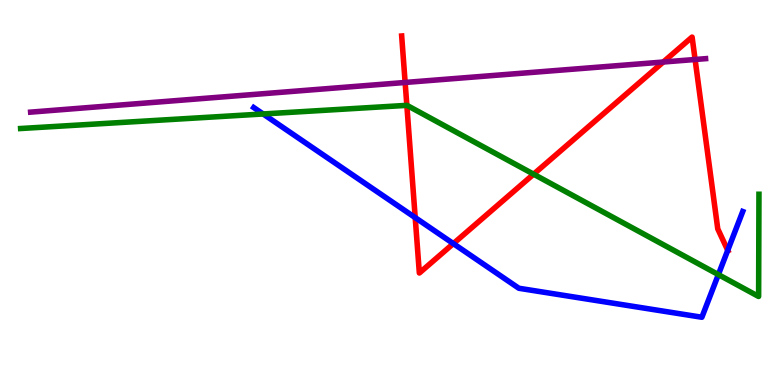[{'lines': ['blue', 'red'], 'intersections': [{'x': 5.36, 'y': 4.35}, {'x': 5.85, 'y': 3.67}, {'x': 9.39, 'y': 3.5}]}, {'lines': ['green', 'red'], 'intersections': [{'x': 5.25, 'y': 7.26}, {'x': 6.89, 'y': 5.48}]}, {'lines': ['purple', 'red'], 'intersections': [{'x': 5.23, 'y': 7.86}, {'x': 8.56, 'y': 8.39}, {'x': 8.97, 'y': 8.45}]}, {'lines': ['blue', 'green'], 'intersections': [{'x': 3.4, 'y': 7.04}, {'x': 9.27, 'y': 2.87}]}, {'lines': ['blue', 'purple'], 'intersections': []}, {'lines': ['green', 'purple'], 'intersections': []}]